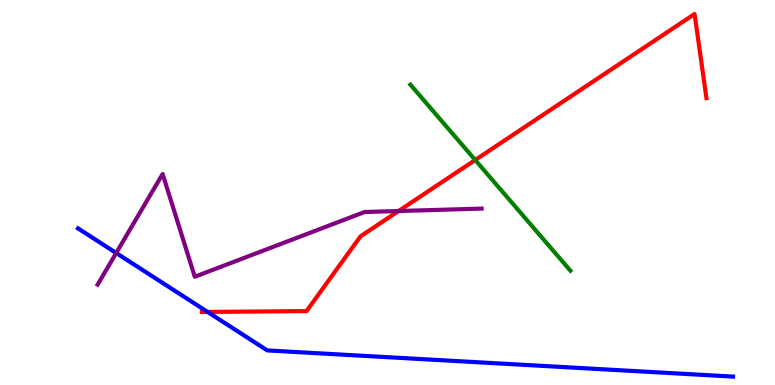[{'lines': ['blue', 'red'], 'intersections': [{'x': 2.68, 'y': 1.9}]}, {'lines': ['green', 'red'], 'intersections': [{'x': 6.13, 'y': 5.84}]}, {'lines': ['purple', 'red'], 'intersections': [{'x': 5.14, 'y': 4.52}]}, {'lines': ['blue', 'green'], 'intersections': []}, {'lines': ['blue', 'purple'], 'intersections': [{'x': 1.5, 'y': 3.43}]}, {'lines': ['green', 'purple'], 'intersections': []}]